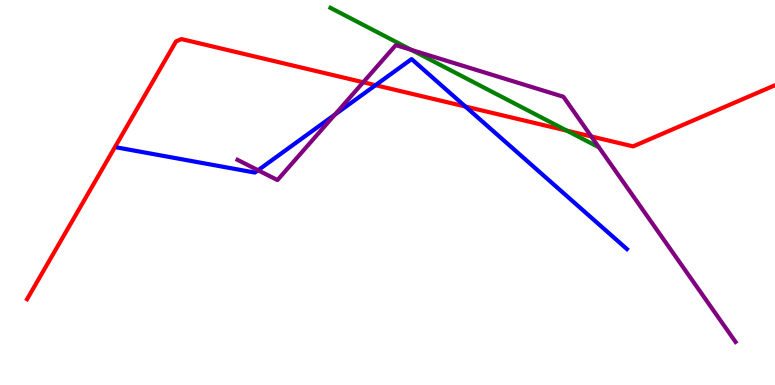[{'lines': ['blue', 'red'], 'intersections': [{'x': 4.85, 'y': 7.79}, {'x': 6.01, 'y': 7.23}]}, {'lines': ['green', 'red'], 'intersections': [{'x': 7.31, 'y': 6.61}]}, {'lines': ['purple', 'red'], 'intersections': [{'x': 4.69, 'y': 7.86}, {'x': 7.63, 'y': 6.46}]}, {'lines': ['blue', 'green'], 'intersections': []}, {'lines': ['blue', 'purple'], 'intersections': [{'x': 3.33, 'y': 5.58}, {'x': 4.32, 'y': 7.02}]}, {'lines': ['green', 'purple'], 'intersections': [{'x': 5.31, 'y': 8.7}]}]